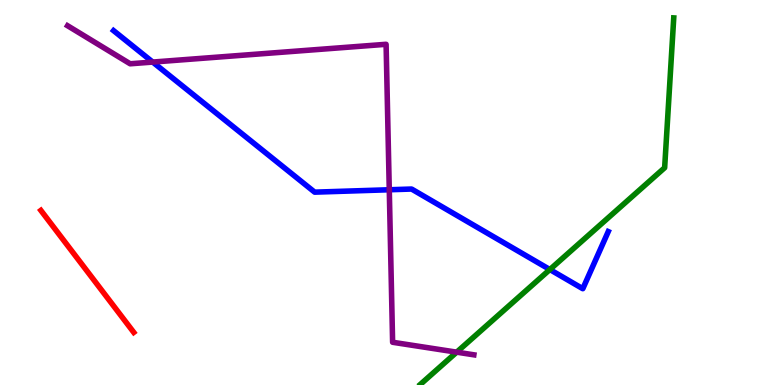[{'lines': ['blue', 'red'], 'intersections': []}, {'lines': ['green', 'red'], 'intersections': []}, {'lines': ['purple', 'red'], 'intersections': []}, {'lines': ['blue', 'green'], 'intersections': [{'x': 7.09, 'y': 3.0}]}, {'lines': ['blue', 'purple'], 'intersections': [{'x': 1.97, 'y': 8.39}, {'x': 5.02, 'y': 5.07}]}, {'lines': ['green', 'purple'], 'intersections': [{'x': 5.89, 'y': 0.853}]}]